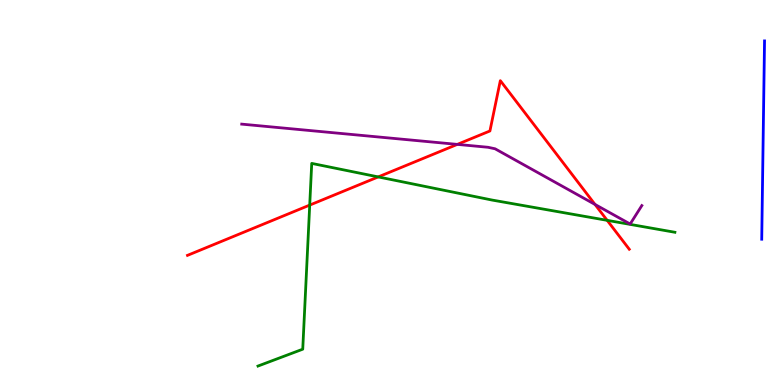[{'lines': ['blue', 'red'], 'intersections': []}, {'lines': ['green', 'red'], 'intersections': [{'x': 4.0, 'y': 4.67}, {'x': 4.88, 'y': 5.4}, {'x': 7.83, 'y': 4.28}]}, {'lines': ['purple', 'red'], 'intersections': [{'x': 5.9, 'y': 6.25}, {'x': 7.68, 'y': 4.69}]}, {'lines': ['blue', 'green'], 'intersections': []}, {'lines': ['blue', 'purple'], 'intersections': []}, {'lines': ['green', 'purple'], 'intersections': []}]